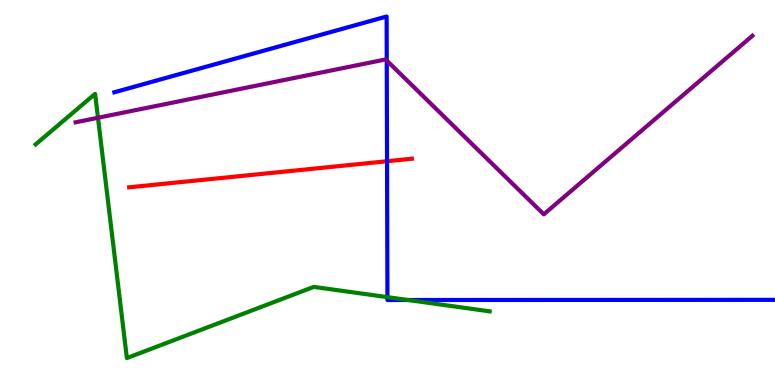[{'lines': ['blue', 'red'], 'intersections': [{'x': 4.99, 'y': 5.81}]}, {'lines': ['green', 'red'], 'intersections': []}, {'lines': ['purple', 'red'], 'intersections': []}, {'lines': ['blue', 'green'], 'intersections': [{'x': 5.0, 'y': 2.28}, {'x': 5.27, 'y': 2.21}]}, {'lines': ['blue', 'purple'], 'intersections': [{'x': 4.99, 'y': 8.43}]}, {'lines': ['green', 'purple'], 'intersections': [{'x': 1.26, 'y': 6.94}]}]